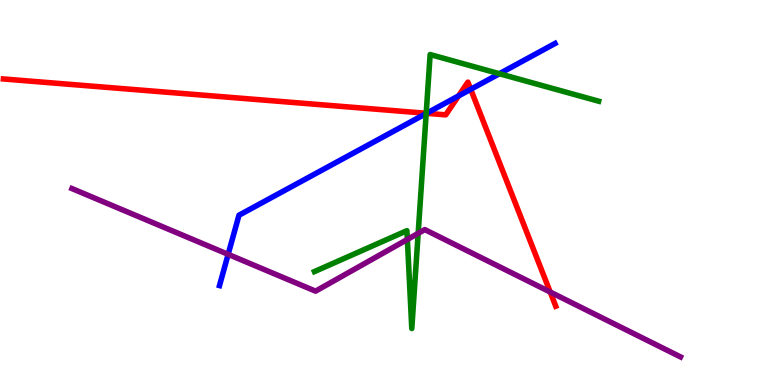[{'lines': ['blue', 'red'], 'intersections': [{'x': 5.5, 'y': 7.06}, {'x': 5.92, 'y': 7.51}, {'x': 6.07, 'y': 7.68}]}, {'lines': ['green', 'red'], 'intersections': [{'x': 5.5, 'y': 7.06}]}, {'lines': ['purple', 'red'], 'intersections': [{'x': 7.1, 'y': 2.41}]}, {'lines': ['blue', 'green'], 'intersections': [{'x': 5.5, 'y': 7.05}, {'x': 6.44, 'y': 8.09}]}, {'lines': ['blue', 'purple'], 'intersections': [{'x': 2.94, 'y': 3.39}]}, {'lines': ['green', 'purple'], 'intersections': [{'x': 5.26, 'y': 3.78}, {'x': 5.4, 'y': 3.94}]}]